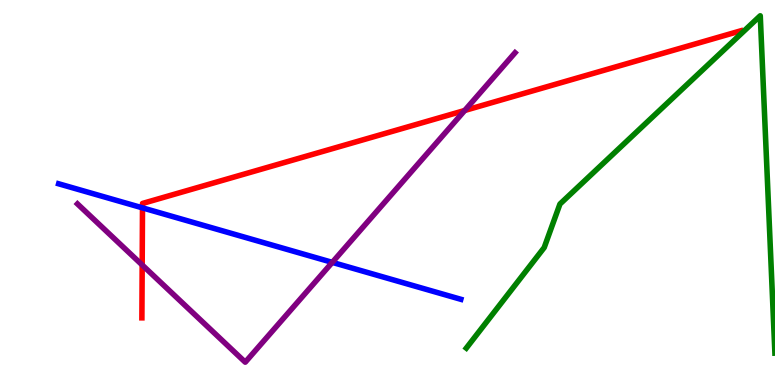[{'lines': ['blue', 'red'], 'intersections': [{'x': 1.84, 'y': 4.6}]}, {'lines': ['green', 'red'], 'intersections': []}, {'lines': ['purple', 'red'], 'intersections': [{'x': 1.83, 'y': 3.12}, {'x': 6.0, 'y': 7.13}]}, {'lines': ['blue', 'green'], 'intersections': []}, {'lines': ['blue', 'purple'], 'intersections': [{'x': 4.29, 'y': 3.19}]}, {'lines': ['green', 'purple'], 'intersections': []}]